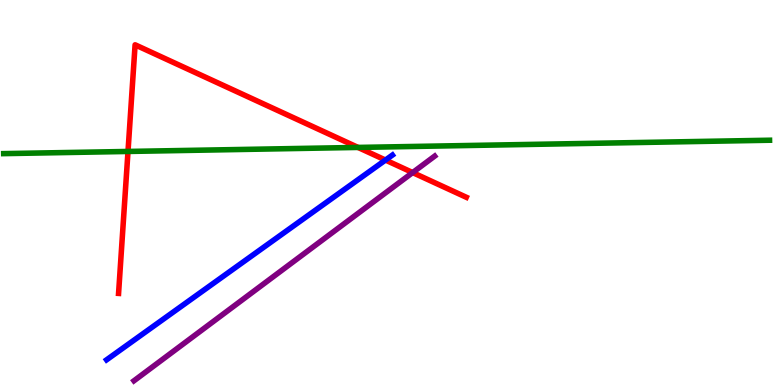[{'lines': ['blue', 'red'], 'intersections': [{'x': 4.97, 'y': 5.84}]}, {'lines': ['green', 'red'], 'intersections': [{'x': 1.65, 'y': 6.07}, {'x': 4.62, 'y': 6.17}]}, {'lines': ['purple', 'red'], 'intersections': [{'x': 5.32, 'y': 5.52}]}, {'lines': ['blue', 'green'], 'intersections': []}, {'lines': ['blue', 'purple'], 'intersections': []}, {'lines': ['green', 'purple'], 'intersections': []}]